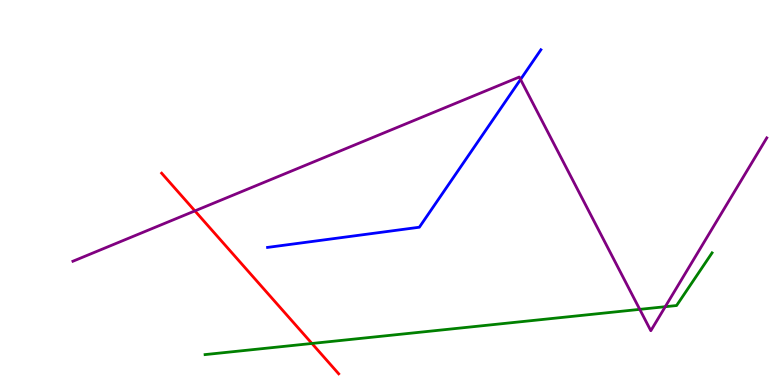[{'lines': ['blue', 'red'], 'intersections': []}, {'lines': ['green', 'red'], 'intersections': [{'x': 4.02, 'y': 1.08}]}, {'lines': ['purple', 'red'], 'intersections': [{'x': 2.51, 'y': 4.52}]}, {'lines': ['blue', 'green'], 'intersections': []}, {'lines': ['blue', 'purple'], 'intersections': [{'x': 6.72, 'y': 7.94}]}, {'lines': ['green', 'purple'], 'intersections': [{'x': 8.25, 'y': 1.96}, {'x': 8.58, 'y': 2.03}]}]